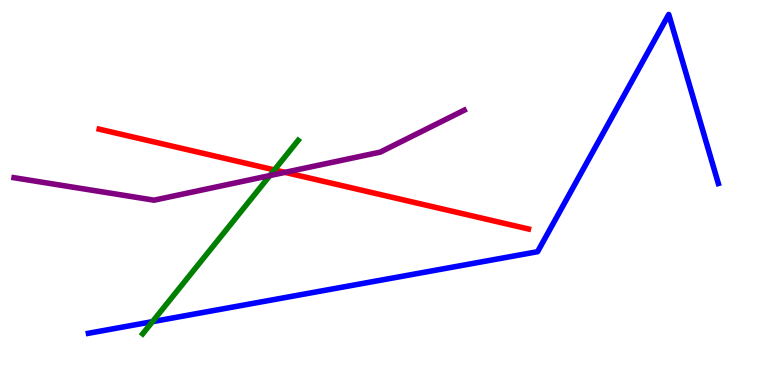[{'lines': ['blue', 'red'], 'intersections': []}, {'lines': ['green', 'red'], 'intersections': [{'x': 3.54, 'y': 5.59}]}, {'lines': ['purple', 'red'], 'intersections': [{'x': 3.68, 'y': 5.52}]}, {'lines': ['blue', 'green'], 'intersections': [{'x': 1.97, 'y': 1.65}]}, {'lines': ['blue', 'purple'], 'intersections': []}, {'lines': ['green', 'purple'], 'intersections': [{'x': 3.48, 'y': 5.44}]}]